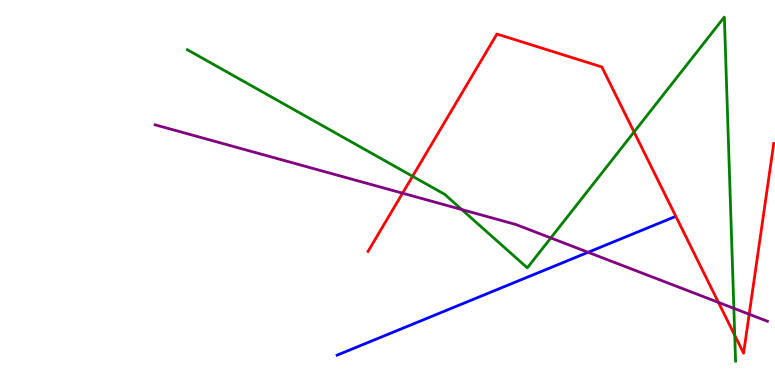[{'lines': ['blue', 'red'], 'intersections': []}, {'lines': ['green', 'red'], 'intersections': [{'x': 5.32, 'y': 5.42}, {'x': 8.18, 'y': 6.57}, {'x': 9.48, 'y': 1.29}]}, {'lines': ['purple', 'red'], 'intersections': [{'x': 5.19, 'y': 4.98}, {'x': 9.27, 'y': 2.15}, {'x': 9.67, 'y': 1.84}]}, {'lines': ['blue', 'green'], 'intersections': []}, {'lines': ['blue', 'purple'], 'intersections': [{'x': 7.59, 'y': 3.45}]}, {'lines': ['green', 'purple'], 'intersections': [{'x': 5.96, 'y': 4.56}, {'x': 7.11, 'y': 3.82}, {'x': 9.47, 'y': 1.99}]}]